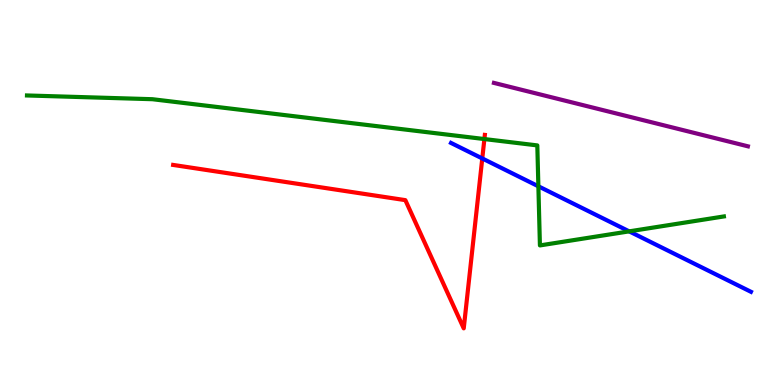[{'lines': ['blue', 'red'], 'intersections': [{'x': 6.22, 'y': 5.88}]}, {'lines': ['green', 'red'], 'intersections': [{'x': 6.25, 'y': 6.39}]}, {'lines': ['purple', 'red'], 'intersections': []}, {'lines': ['blue', 'green'], 'intersections': [{'x': 6.95, 'y': 5.16}, {'x': 8.12, 'y': 3.99}]}, {'lines': ['blue', 'purple'], 'intersections': []}, {'lines': ['green', 'purple'], 'intersections': []}]